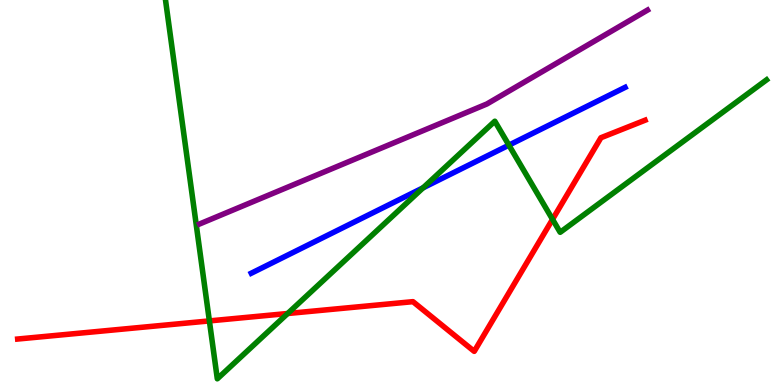[{'lines': ['blue', 'red'], 'intersections': []}, {'lines': ['green', 'red'], 'intersections': [{'x': 2.7, 'y': 1.66}, {'x': 3.71, 'y': 1.86}, {'x': 7.13, 'y': 4.3}]}, {'lines': ['purple', 'red'], 'intersections': []}, {'lines': ['blue', 'green'], 'intersections': [{'x': 5.46, 'y': 5.12}, {'x': 6.57, 'y': 6.23}]}, {'lines': ['blue', 'purple'], 'intersections': []}, {'lines': ['green', 'purple'], 'intersections': []}]